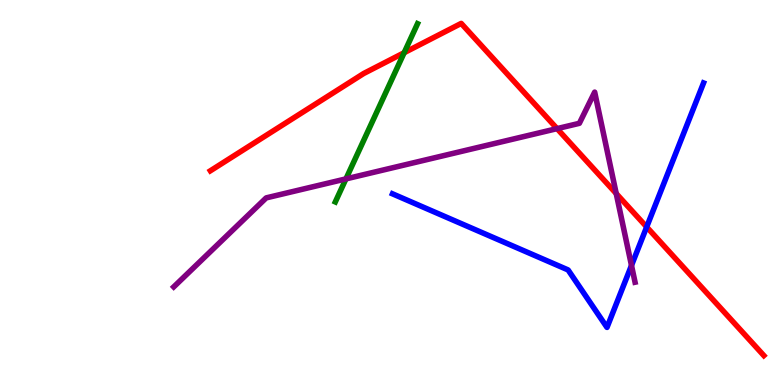[{'lines': ['blue', 'red'], 'intersections': [{'x': 8.34, 'y': 4.1}]}, {'lines': ['green', 'red'], 'intersections': [{'x': 5.21, 'y': 8.63}]}, {'lines': ['purple', 'red'], 'intersections': [{'x': 7.19, 'y': 6.66}, {'x': 7.95, 'y': 4.97}]}, {'lines': ['blue', 'green'], 'intersections': []}, {'lines': ['blue', 'purple'], 'intersections': [{'x': 8.15, 'y': 3.11}]}, {'lines': ['green', 'purple'], 'intersections': [{'x': 4.46, 'y': 5.35}]}]